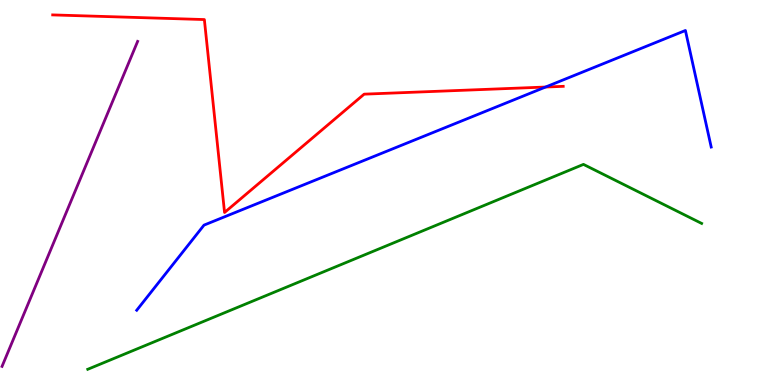[{'lines': ['blue', 'red'], 'intersections': [{'x': 7.04, 'y': 7.74}]}, {'lines': ['green', 'red'], 'intersections': []}, {'lines': ['purple', 'red'], 'intersections': []}, {'lines': ['blue', 'green'], 'intersections': []}, {'lines': ['blue', 'purple'], 'intersections': []}, {'lines': ['green', 'purple'], 'intersections': []}]